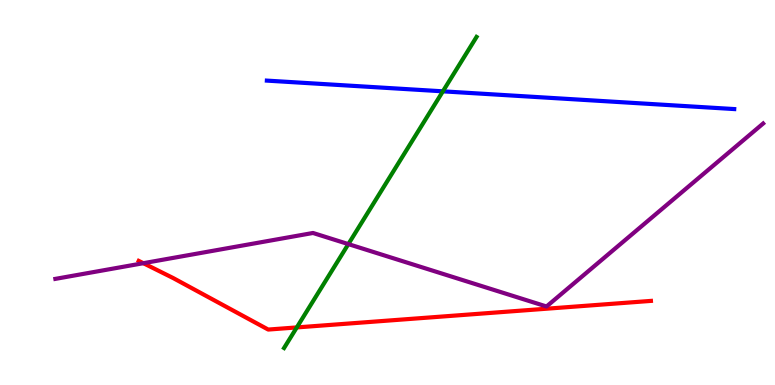[{'lines': ['blue', 'red'], 'intersections': []}, {'lines': ['green', 'red'], 'intersections': [{'x': 3.83, 'y': 1.5}]}, {'lines': ['purple', 'red'], 'intersections': [{'x': 1.85, 'y': 3.16}]}, {'lines': ['blue', 'green'], 'intersections': [{'x': 5.71, 'y': 7.63}]}, {'lines': ['blue', 'purple'], 'intersections': []}, {'lines': ['green', 'purple'], 'intersections': [{'x': 4.49, 'y': 3.66}]}]